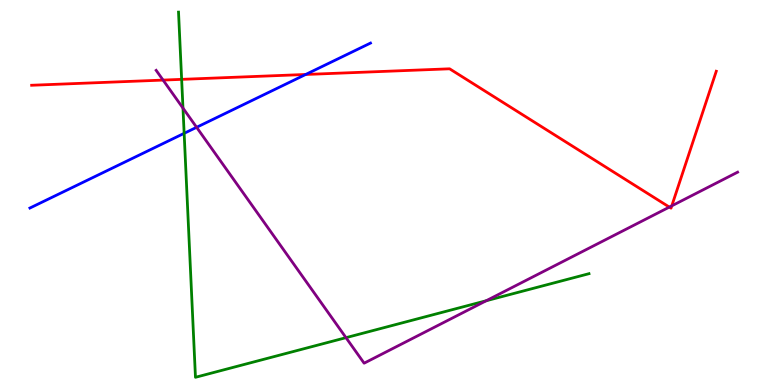[{'lines': ['blue', 'red'], 'intersections': [{'x': 3.94, 'y': 8.07}]}, {'lines': ['green', 'red'], 'intersections': [{'x': 2.34, 'y': 7.94}]}, {'lines': ['purple', 'red'], 'intersections': [{'x': 2.1, 'y': 7.92}, {'x': 8.64, 'y': 4.62}, {'x': 8.67, 'y': 4.65}]}, {'lines': ['blue', 'green'], 'intersections': [{'x': 2.38, 'y': 6.54}]}, {'lines': ['blue', 'purple'], 'intersections': [{'x': 2.54, 'y': 6.69}]}, {'lines': ['green', 'purple'], 'intersections': [{'x': 2.36, 'y': 7.19}, {'x': 4.46, 'y': 1.23}, {'x': 6.27, 'y': 2.19}]}]